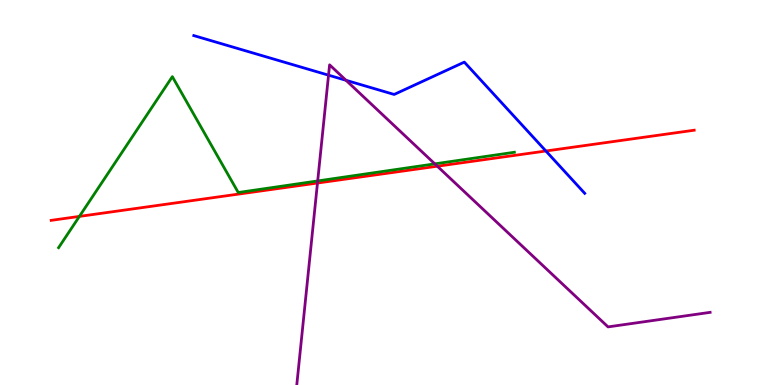[{'lines': ['blue', 'red'], 'intersections': [{'x': 7.04, 'y': 6.08}]}, {'lines': ['green', 'red'], 'intersections': [{'x': 1.02, 'y': 4.38}]}, {'lines': ['purple', 'red'], 'intersections': [{'x': 4.1, 'y': 5.25}, {'x': 5.64, 'y': 5.68}]}, {'lines': ['blue', 'green'], 'intersections': []}, {'lines': ['blue', 'purple'], 'intersections': [{'x': 4.24, 'y': 8.05}, {'x': 4.46, 'y': 7.91}]}, {'lines': ['green', 'purple'], 'intersections': [{'x': 4.1, 'y': 5.3}, {'x': 5.61, 'y': 5.74}]}]